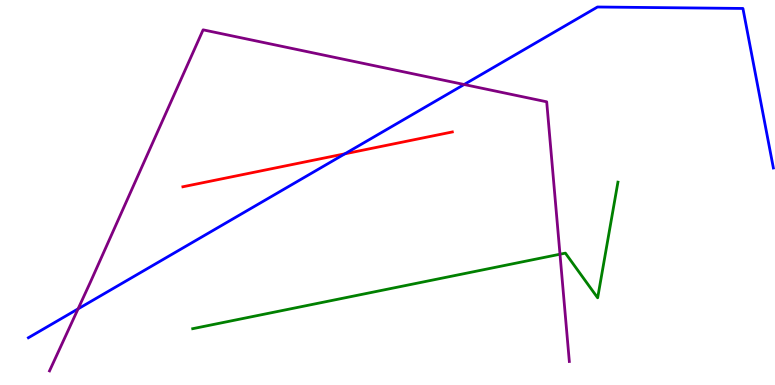[{'lines': ['blue', 'red'], 'intersections': [{'x': 4.45, 'y': 6.0}]}, {'lines': ['green', 'red'], 'intersections': []}, {'lines': ['purple', 'red'], 'intersections': []}, {'lines': ['blue', 'green'], 'intersections': []}, {'lines': ['blue', 'purple'], 'intersections': [{'x': 1.01, 'y': 1.98}, {'x': 5.99, 'y': 7.8}]}, {'lines': ['green', 'purple'], 'intersections': [{'x': 7.23, 'y': 3.4}]}]